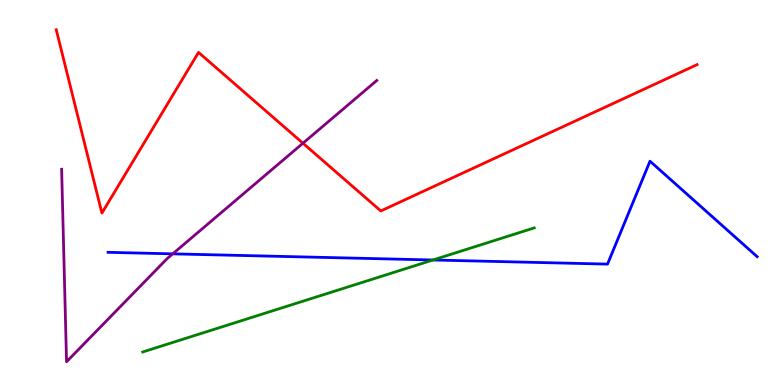[{'lines': ['blue', 'red'], 'intersections': []}, {'lines': ['green', 'red'], 'intersections': []}, {'lines': ['purple', 'red'], 'intersections': [{'x': 3.91, 'y': 6.28}]}, {'lines': ['blue', 'green'], 'intersections': [{'x': 5.59, 'y': 3.25}]}, {'lines': ['blue', 'purple'], 'intersections': [{'x': 2.23, 'y': 3.41}]}, {'lines': ['green', 'purple'], 'intersections': []}]